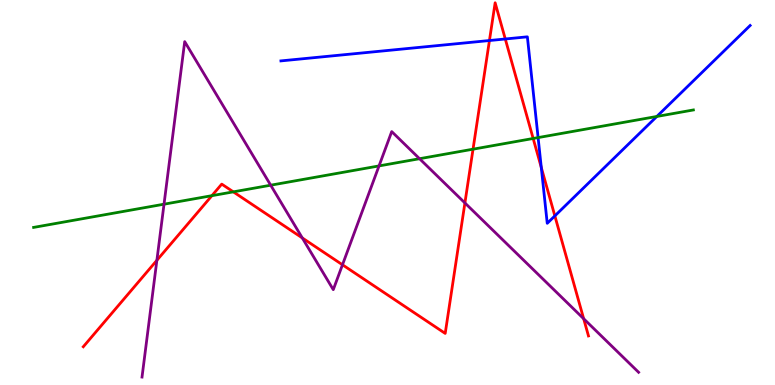[{'lines': ['blue', 'red'], 'intersections': [{'x': 6.32, 'y': 8.95}, {'x': 6.52, 'y': 8.99}, {'x': 6.98, 'y': 5.65}, {'x': 7.16, 'y': 4.39}]}, {'lines': ['green', 'red'], 'intersections': [{'x': 2.73, 'y': 4.92}, {'x': 3.01, 'y': 5.02}, {'x': 6.1, 'y': 6.13}, {'x': 6.88, 'y': 6.4}]}, {'lines': ['purple', 'red'], 'intersections': [{'x': 2.02, 'y': 3.24}, {'x': 3.9, 'y': 3.82}, {'x': 4.42, 'y': 3.12}, {'x': 6.0, 'y': 4.73}, {'x': 7.53, 'y': 1.72}]}, {'lines': ['blue', 'green'], 'intersections': [{'x': 6.94, 'y': 6.43}, {'x': 8.48, 'y': 6.98}]}, {'lines': ['blue', 'purple'], 'intersections': []}, {'lines': ['green', 'purple'], 'intersections': [{'x': 2.12, 'y': 4.7}, {'x': 3.49, 'y': 5.19}, {'x': 4.89, 'y': 5.69}, {'x': 5.41, 'y': 5.88}]}]